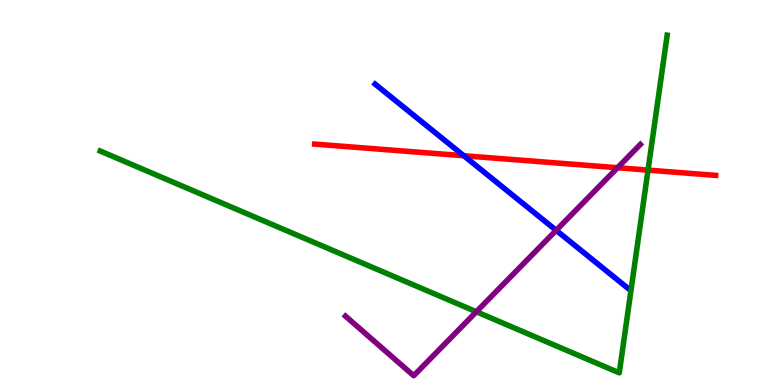[{'lines': ['blue', 'red'], 'intersections': [{'x': 5.98, 'y': 5.95}]}, {'lines': ['green', 'red'], 'intersections': [{'x': 8.36, 'y': 5.58}]}, {'lines': ['purple', 'red'], 'intersections': [{'x': 7.97, 'y': 5.64}]}, {'lines': ['blue', 'green'], 'intersections': []}, {'lines': ['blue', 'purple'], 'intersections': [{'x': 7.18, 'y': 4.02}]}, {'lines': ['green', 'purple'], 'intersections': [{'x': 6.15, 'y': 1.9}]}]